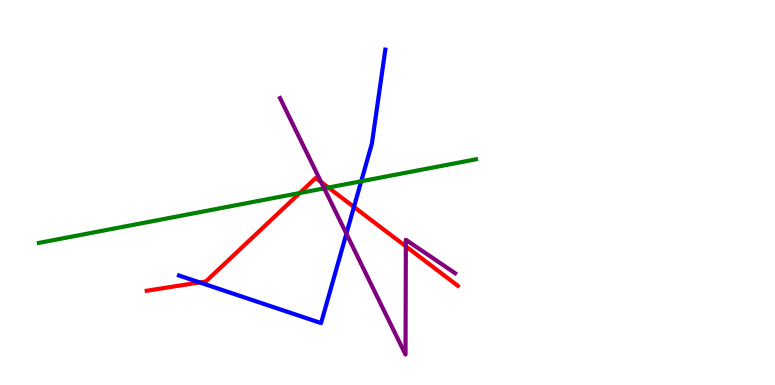[{'lines': ['blue', 'red'], 'intersections': [{'x': 2.58, 'y': 2.66}, {'x': 4.57, 'y': 4.62}]}, {'lines': ['green', 'red'], 'intersections': [{'x': 3.87, 'y': 4.99}, {'x': 4.24, 'y': 5.13}]}, {'lines': ['purple', 'red'], 'intersections': [{'x': 4.14, 'y': 5.27}, {'x': 5.24, 'y': 3.6}]}, {'lines': ['blue', 'green'], 'intersections': [{'x': 4.66, 'y': 5.29}]}, {'lines': ['blue', 'purple'], 'intersections': [{'x': 4.47, 'y': 3.93}]}, {'lines': ['green', 'purple'], 'intersections': [{'x': 4.18, 'y': 5.11}]}]